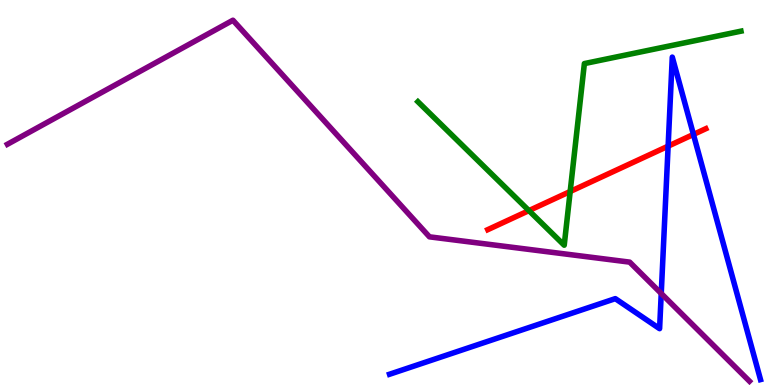[{'lines': ['blue', 'red'], 'intersections': [{'x': 8.62, 'y': 6.2}, {'x': 8.95, 'y': 6.51}]}, {'lines': ['green', 'red'], 'intersections': [{'x': 6.82, 'y': 4.53}, {'x': 7.36, 'y': 5.03}]}, {'lines': ['purple', 'red'], 'intersections': []}, {'lines': ['blue', 'green'], 'intersections': []}, {'lines': ['blue', 'purple'], 'intersections': [{'x': 8.53, 'y': 2.38}]}, {'lines': ['green', 'purple'], 'intersections': []}]